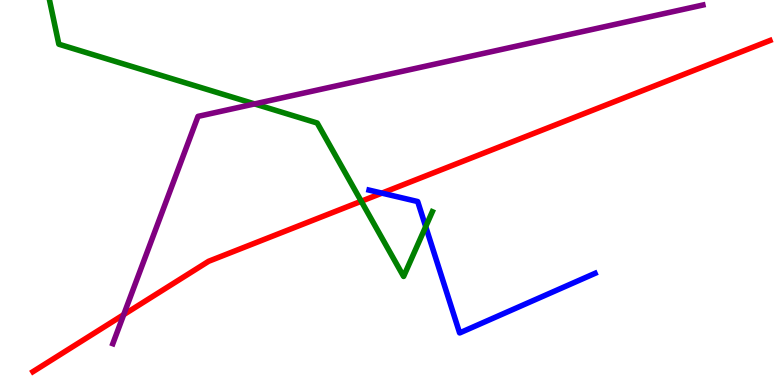[{'lines': ['blue', 'red'], 'intersections': [{'x': 4.93, 'y': 4.98}]}, {'lines': ['green', 'red'], 'intersections': [{'x': 4.66, 'y': 4.77}]}, {'lines': ['purple', 'red'], 'intersections': [{'x': 1.6, 'y': 1.83}]}, {'lines': ['blue', 'green'], 'intersections': [{'x': 5.49, 'y': 4.11}]}, {'lines': ['blue', 'purple'], 'intersections': []}, {'lines': ['green', 'purple'], 'intersections': [{'x': 3.28, 'y': 7.3}]}]